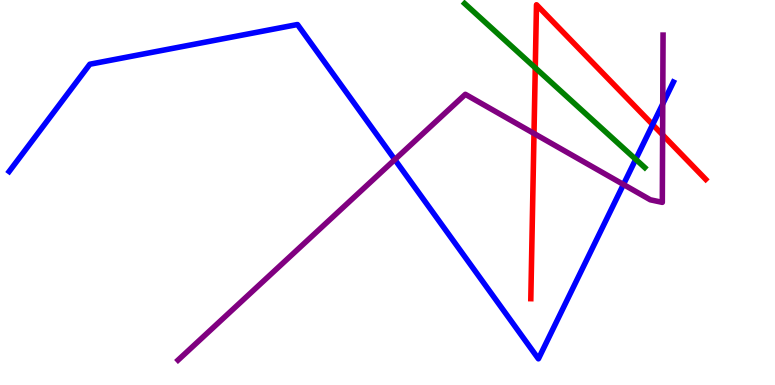[{'lines': ['blue', 'red'], 'intersections': [{'x': 8.42, 'y': 6.76}]}, {'lines': ['green', 'red'], 'intersections': [{'x': 6.91, 'y': 8.24}]}, {'lines': ['purple', 'red'], 'intersections': [{'x': 6.89, 'y': 6.53}, {'x': 8.55, 'y': 6.5}]}, {'lines': ['blue', 'green'], 'intersections': [{'x': 8.2, 'y': 5.86}]}, {'lines': ['blue', 'purple'], 'intersections': [{'x': 5.09, 'y': 5.85}, {'x': 8.04, 'y': 5.21}, {'x': 8.55, 'y': 7.3}]}, {'lines': ['green', 'purple'], 'intersections': []}]